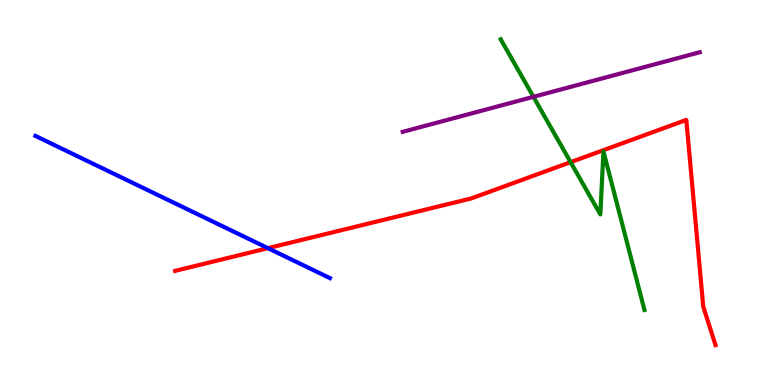[{'lines': ['blue', 'red'], 'intersections': [{'x': 3.46, 'y': 3.55}]}, {'lines': ['green', 'red'], 'intersections': [{'x': 7.36, 'y': 5.79}]}, {'lines': ['purple', 'red'], 'intersections': []}, {'lines': ['blue', 'green'], 'intersections': []}, {'lines': ['blue', 'purple'], 'intersections': []}, {'lines': ['green', 'purple'], 'intersections': [{'x': 6.88, 'y': 7.49}]}]